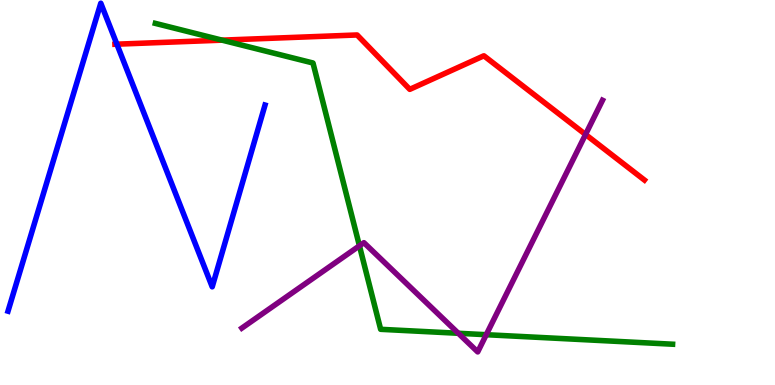[{'lines': ['blue', 'red'], 'intersections': [{'x': 1.51, 'y': 8.85}]}, {'lines': ['green', 'red'], 'intersections': [{'x': 2.87, 'y': 8.96}]}, {'lines': ['purple', 'red'], 'intersections': [{'x': 7.56, 'y': 6.51}]}, {'lines': ['blue', 'green'], 'intersections': []}, {'lines': ['blue', 'purple'], 'intersections': []}, {'lines': ['green', 'purple'], 'intersections': [{'x': 4.64, 'y': 3.62}, {'x': 5.91, 'y': 1.34}, {'x': 6.27, 'y': 1.31}]}]